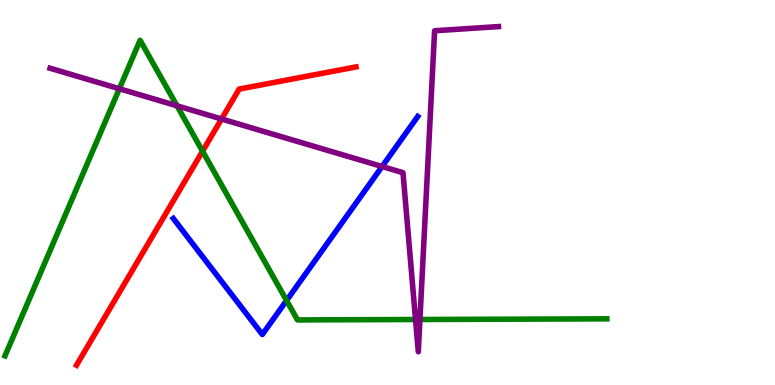[{'lines': ['blue', 'red'], 'intersections': []}, {'lines': ['green', 'red'], 'intersections': [{'x': 2.61, 'y': 6.07}]}, {'lines': ['purple', 'red'], 'intersections': [{'x': 2.86, 'y': 6.91}]}, {'lines': ['blue', 'green'], 'intersections': [{'x': 3.7, 'y': 2.2}]}, {'lines': ['blue', 'purple'], 'intersections': [{'x': 4.93, 'y': 5.68}]}, {'lines': ['green', 'purple'], 'intersections': [{'x': 1.54, 'y': 7.7}, {'x': 2.28, 'y': 7.25}, {'x': 5.36, 'y': 1.7}, {'x': 5.42, 'y': 1.7}]}]